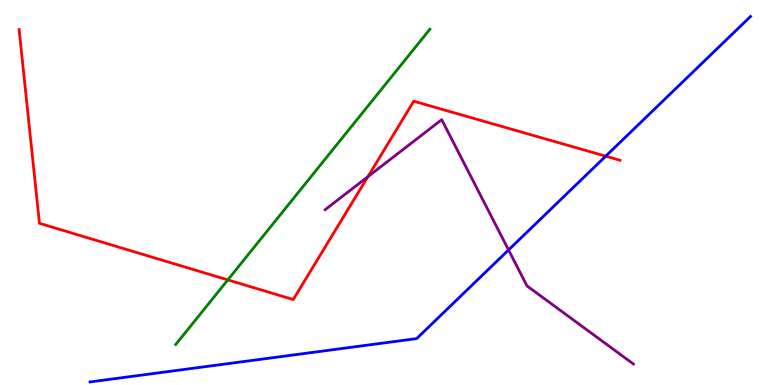[{'lines': ['blue', 'red'], 'intersections': [{'x': 7.82, 'y': 5.94}]}, {'lines': ['green', 'red'], 'intersections': [{'x': 2.94, 'y': 2.73}]}, {'lines': ['purple', 'red'], 'intersections': [{'x': 4.75, 'y': 5.41}]}, {'lines': ['blue', 'green'], 'intersections': []}, {'lines': ['blue', 'purple'], 'intersections': [{'x': 6.56, 'y': 3.51}]}, {'lines': ['green', 'purple'], 'intersections': []}]